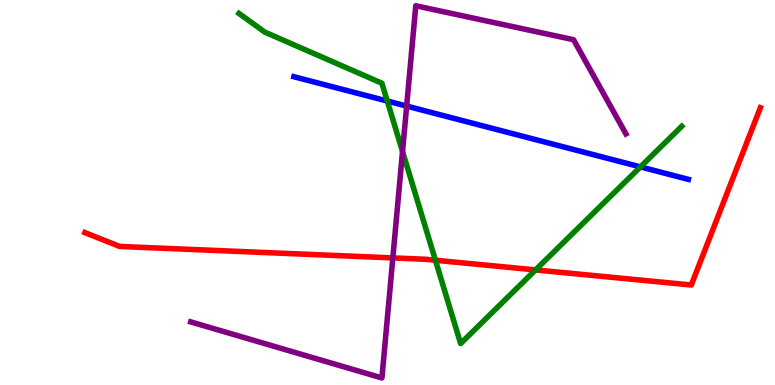[{'lines': ['blue', 'red'], 'intersections': []}, {'lines': ['green', 'red'], 'intersections': [{'x': 5.62, 'y': 3.24}, {'x': 6.91, 'y': 2.99}]}, {'lines': ['purple', 'red'], 'intersections': [{'x': 5.07, 'y': 3.3}]}, {'lines': ['blue', 'green'], 'intersections': [{'x': 5.0, 'y': 7.38}, {'x': 8.26, 'y': 5.66}]}, {'lines': ['blue', 'purple'], 'intersections': [{'x': 5.25, 'y': 7.24}]}, {'lines': ['green', 'purple'], 'intersections': [{'x': 5.19, 'y': 6.07}]}]